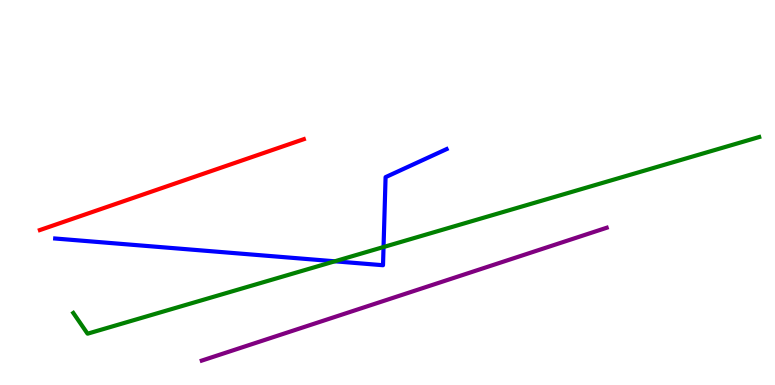[{'lines': ['blue', 'red'], 'intersections': []}, {'lines': ['green', 'red'], 'intersections': []}, {'lines': ['purple', 'red'], 'intersections': []}, {'lines': ['blue', 'green'], 'intersections': [{'x': 4.32, 'y': 3.21}, {'x': 4.95, 'y': 3.58}]}, {'lines': ['blue', 'purple'], 'intersections': []}, {'lines': ['green', 'purple'], 'intersections': []}]